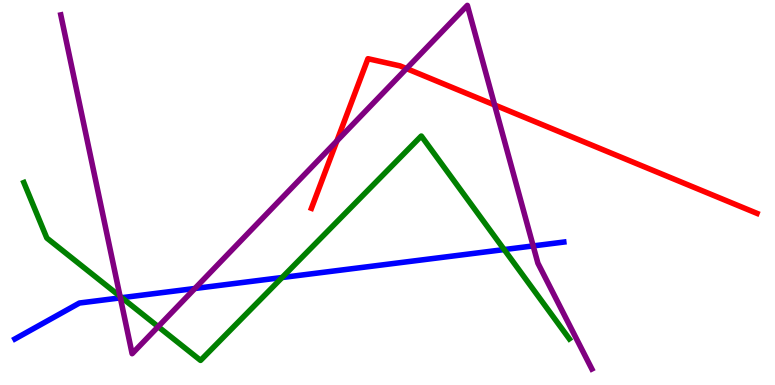[{'lines': ['blue', 'red'], 'intersections': []}, {'lines': ['green', 'red'], 'intersections': []}, {'lines': ['purple', 'red'], 'intersections': [{'x': 4.35, 'y': 6.34}, {'x': 5.25, 'y': 8.22}, {'x': 6.38, 'y': 7.27}]}, {'lines': ['blue', 'green'], 'intersections': [{'x': 1.57, 'y': 2.27}, {'x': 3.64, 'y': 2.79}, {'x': 6.51, 'y': 3.52}]}, {'lines': ['blue', 'purple'], 'intersections': [{'x': 1.55, 'y': 2.26}, {'x': 2.51, 'y': 2.51}, {'x': 6.88, 'y': 3.61}]}, {'lines': ['green', 'purple'], 'intersections': [{'x': 1.55, 'y': 2.3}, {'x': 2.04, 'y': 1.52}]}]